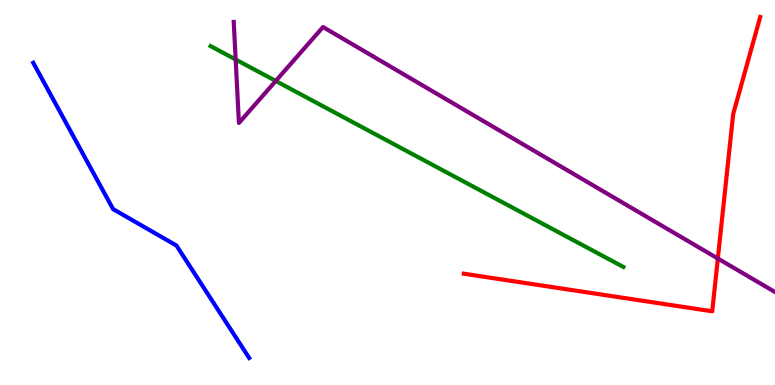[{'lines': ['blue', 'red'], 'intersections': []}, {'lines': ['green', 'red'], 'intersections': []}, {'lines': ['purple', 'red'], 'intersections': [{'x': 9.26, 'y': 3.29}]}, {'lines': ['blue', 'green'], 'intersections': []}, {'lines': ['blue', 'purple'], 'intersections': []}, {'lines': ['green', 'purple'], 'intersections': [{'x': 3.04, 'y': 8.45}, {'x': 3.56, 'y': 7.9}]}]